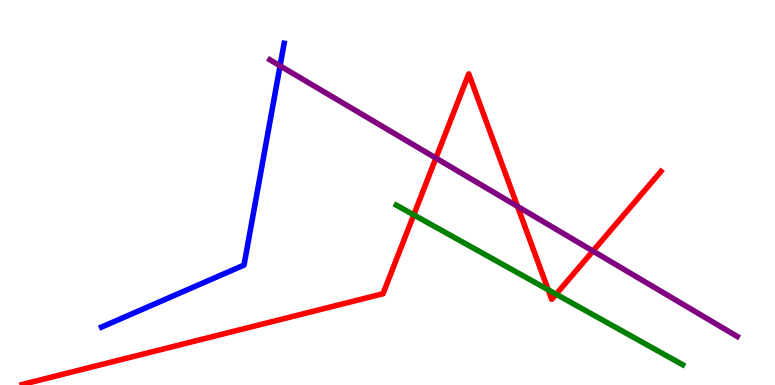[{'lines': ['blue', 'red'], 'intersections': []}, {'lines': ['green', 'red'], 'intersections': [{'x': 5.34, 'y': 4.42}, {'x': 7.07, 'y': 2.47}, {'x': 7.18, 'y': 2.36}]}, {'lines': ['purple', 'red'], 'intersections': [{'x': 5.62, 'y': 5.89}, {'x': 6.68, 'y': 4.64}, {'x': 7.65, 'y': 3.48}]}, {'lines': ['blue', 'green'], 'intersections': []}, {'lines': ['blue', 'purple'], 'intersections': [{'x': 3.61, 'y': 8.29}]}, {'lines': ['green', 'purple'], 'intersections': []}]